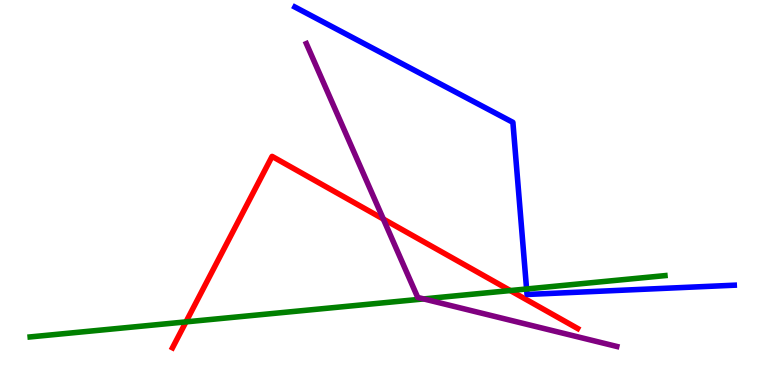[{'lines': ['blue', 'red'], 'intersections': []}, {'lines': ['green', 'red'], 'intersections': [{'x': 2.4, 'y': 1.64}, {'x': 6.58, 'y': 2.45}]}, {'lines': ['purple', 'red'], 'intersections': [{'x': 4.95, 'y': 4.31}]}, {'lines': ['blue', 'green'], 'intersections': [{'x': 6.79, 'y': 2.49}]}, {'lines': ['blue', 'purple'], 'intersections': []}, {'lines': ['green', 'purple'], 'intersections': [{'x': 5.47, 'y': 2.24}]}]